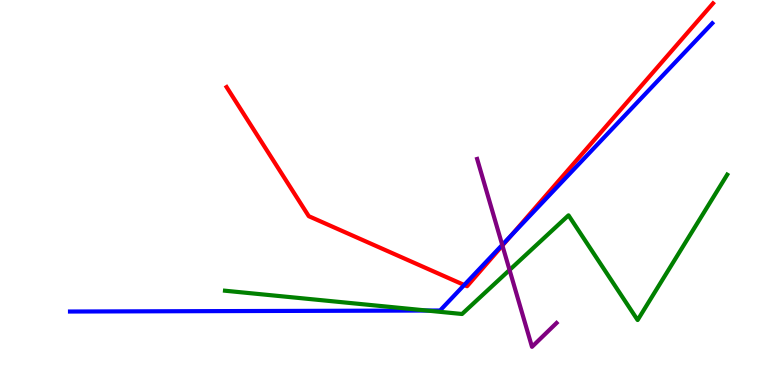[{'lines': ['blue', 'red'], 'intersections': [{'x': 5.99, 'y': 2.6}, {'x': 6.6, 'y': 3.89}]}, {'lines': ['green', 'red'], 'intersections': []}, {'lines': ['purple', 'red'], 'intersections': [{'x': 6.48, 'y': 3.62}]}, {'lines': ['blue', 'green'], 'intersections': [{'x': 5.51, 'y': 1.93}]}, {'lines': ['blue', 'purple'], 'intersections': [{'x': 6.48, 'y': 3.64}]}, {'lines': ['green', 'purple'], 'intersections': [{'x': 6.57, 'y': 2.99}]}]